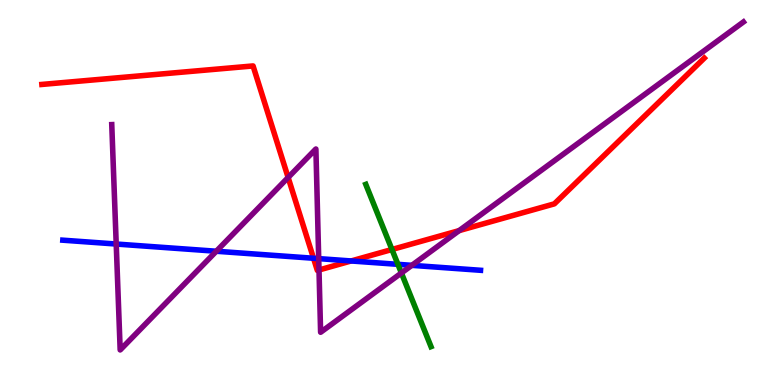[{'lines': ['blue', 'red'], 'intersections': [{'x': 4.05, 'y': 3.29}, {'x': 4.53, 'y': 3.22}]}, {'lines': ['green', 'red'], 'intersections': [{'x': 5.06, 'y': 3.52}]}, {'lines': ['purple', 'red'], 'intersections': [{'x': 3.72, 'y': 5.39}, {'x': 4.12, 'y': 2.99}, {'x': 5.92, 'y': 4.01}]}, {'lines': ['blue', 'green'], 'intersections': [{'x': 5.13, 'y': 3.13}]}, {'lines': ['blue', 'purple'], 'intersections': [{'x': 1.5, 'y': 3.66}, {'x': 2.79, 'y': 3.47}, {'x': 4.11, 'y': 3.28}, {'x': 5.31, 'y': 3.11}]}, {'lines': ['green', 'purple'], 'intersections': [{'x': 5.18, 'y': 2.91}]}]